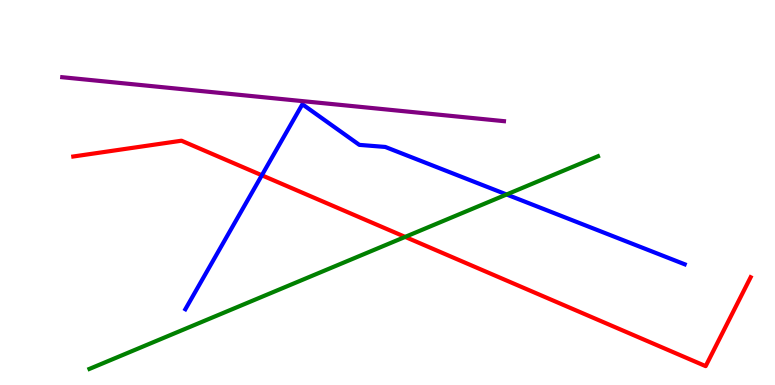[{'lines': ['blue', 'red'], 'intersections': [{'x': 3.38, 'y': 5.45}]}, {'lines': ['green', 'red'], 'intersections': [{'x': 5.23, 'y': 3.85}]}, {'lines': ['purple', 'red'], 'intersections': []}, {'lines': ['blue', 'green'], 'intersections': [{'x': 6.54, 'y': 4.95}]}, {'lines': ['blue', 'purple'], 'intersections': []}, {'lines': ['green', 'purple'], 'intersections': []}]